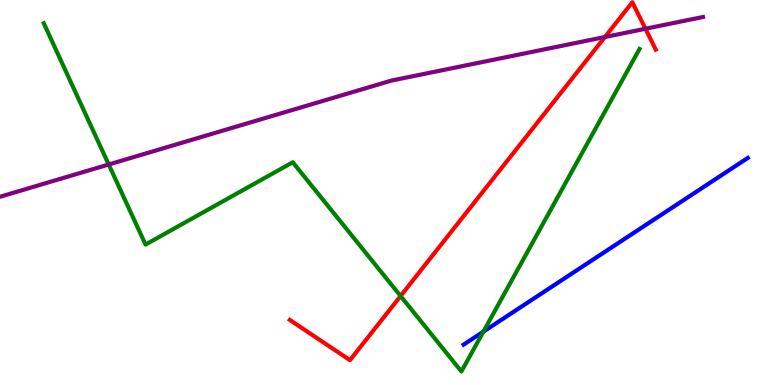[{'lines': ['blue', 'red'], 'intersections': []}, {'lines': ['green', 'red'], 'intersections': [{'x': 5.17, 'y': 2.31}]}, {'lines': ['purple', 'red'], 'intersections': [{'x': 7.81, 'y': 9.04}, {'x': 8.33, 'y': 9.25}]}, {'lines': ['blue', 'green'], 'intersections': [{'x': 6.24, 'y': 1.39}]}, {'lines': ['blue', 'purple'], 'intersections': []}, {'lines': ['green', 'purple'], 'intersections': [{'x': 1.4, 'y': 5.73}]}]